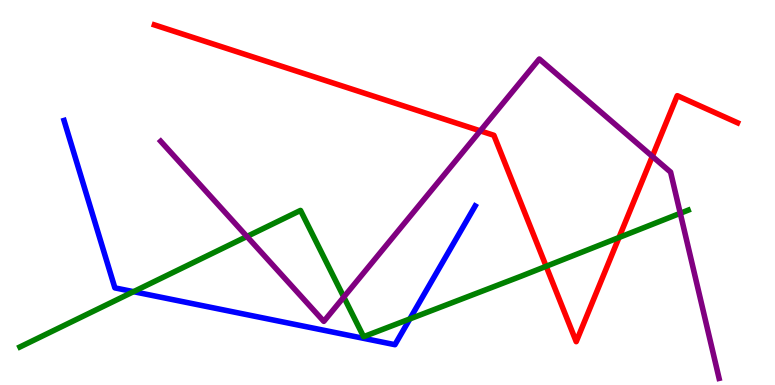[{'lines': ['blue', 'red'], 'intersections': []}, {'lines': ['green', 'red'], 'intersections': [{'x': 7.05, 'y': 3.08}, {'x': 7.99, 'y': 3.83}]}, {'lines': ['purple', 'red'], 'intersections': [{'x': 6.2, 'y': 6.6}, {'x': 8.42, 'y': 5.94}]}, {'lines': ['blue', 'green'], 'intersections': [{'x': 1.72, 'y': 2.42}, {'x': 5.29, 'y': 1.72}]}, {'lines': ['blue', 'purple'], 'intersections': []}, {'lines': ['green', 'purple'], 'intersections': [{'x': 3.19, 'y': 3.86}, {'x': 4.44, 'y': 2.28}, {'x': 8.78, 'y': 4.46}]}]